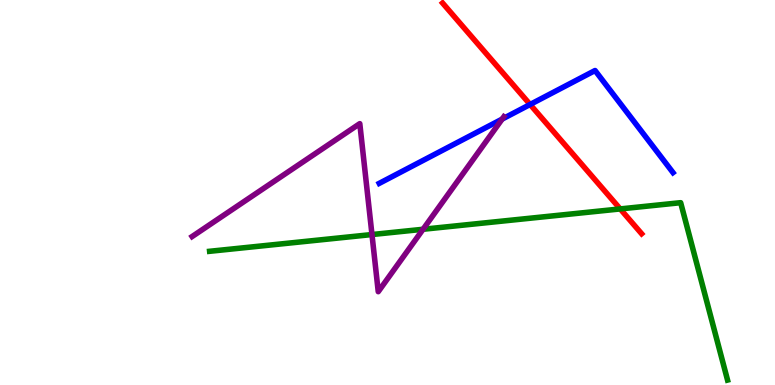[{'lines': ['blue', 'red'], 'intersections': [{'x': 6.84, 'y': 7.29}]}, {'lines': ['green', 'red'], 'intersections': [{'x': 8.0, 'y': 4.57}]}, {'lines': ['purple', 'red'], 'intersections': []}, {'lines': ['blue', 'green'], 'intersections': []}, {'lines': ['blue', 'purple'], 'intersections': [{'x': 6.48, 'y': 6.91}]}, {'lines': ['green', 'purple'], 'intersections': [{'x': 4.8, 'y': 3.91}, {'x': 5.46, 'y': 4.04}]}]